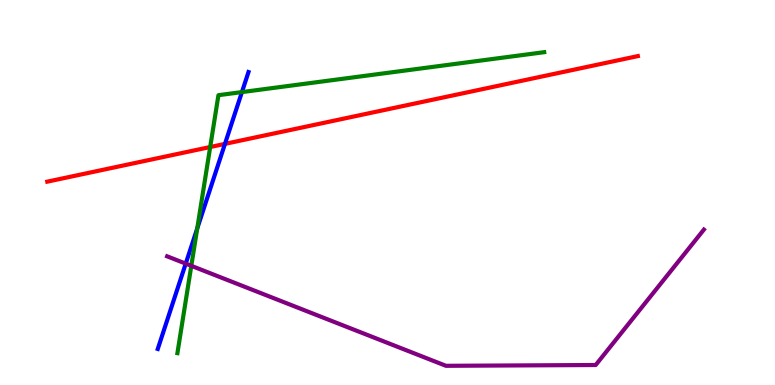[{'lines': ['blue', 'red'], 'intersections': [{'x': 2.9, 'y': 6.26}]}, {'lines': ['green', 'red'], 'intersections': [{'x': 2.71, 'y': 6.18}]}, {'lines': ['purple', 'red'], 'intersections': []}, {'lines': ['blue', 'green'], 'intersections': [{'x': 2.55, 'y': 4.07}, {'x': 3.12, 'y': 7.61}]}, {'lines': ['blue', 'purple'], 'intersections': [{'x': 2.4, 'y': 3.15}]}, {'lines': ['green', 'purple'], 'intersections': [{'x': 2.47, 'y': 3.1}]}]